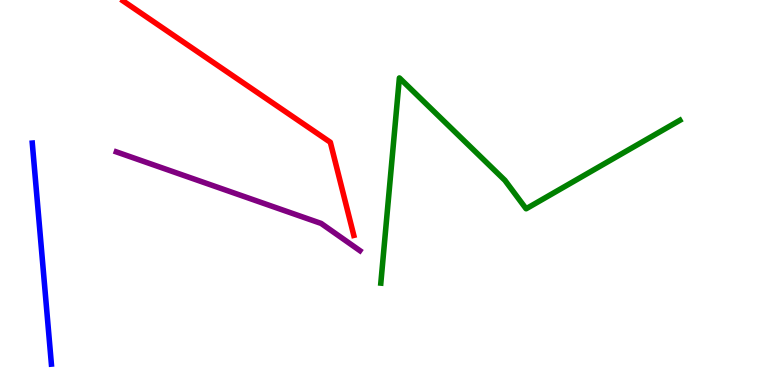[{'lines': ['blue', 'red'], 'intersections': []}, {'lines': ['green', 'red'], 'intersections': []}, {'lines': ['purple', 'red'], 'intersections': []}, {'lines': ['blue', 'green'], 'intersections': []}, {'lines': ['blue', 'purple'], 'intersections': []}, {'lines': ['green', 'purple'], 'intersections': []}]